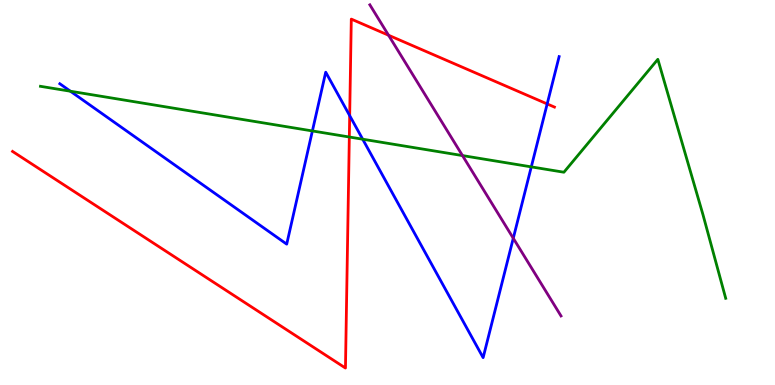[{'lines': ['blue', 'red'], 'intersections': [{'x': 4.51, 'y': 7.0}, {'x': 7.06, 'y': 7.3}]}, {'lines': ['green', 'red'], 'intersections': [{'x': 4.51, 'y': 6.44}]}, {'lines': ['purple', 'red'], 'intersections': [{'x': 5.01, 'y': 9.08}]}, {'lines': ['blue', 'green'], 'intersections': [{'x': 0.909, 'y': 7.63}, {'x': 4.03, 'y': 6.6}, {'x': 4.68, 'y': 6.38}, {'x': 6.86, 'y': 5.67}]}, {'lines': ['blue', 'purple'], 'intersections': [{'x': 6.62, 'y': 3.81}]}, {'lines': ['green', 'purple'], 'intersections': [{'x': 5.97, 'y': 5.96}]}]